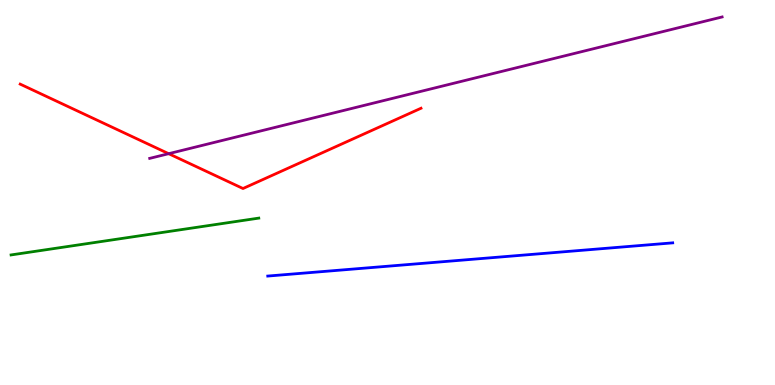[{'lines': ['blue', 'red'], 'intersections': []}, {'lines': ['green', 'red'], 'intersections': []}, {'lines': ['purple', 'red'], 'intersections': [{'x': 2.18, 'y': 6.01}]}, {'lines': ['blue', 'green'], 'intersections': []}, {'lines': ['blue', 'purple'], 'intersections': []}, {'lines': ['green', 'purple'], 'intersections': []}]